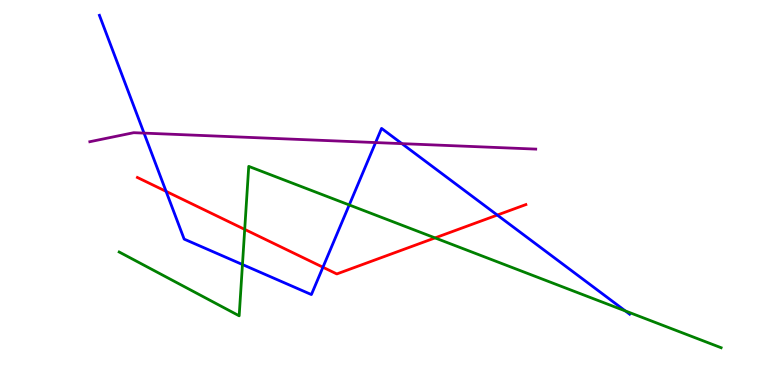[{'lines': ['blue', 'red'], 'intersections': [{'x': 2.14, 'y': 5.03}, {'x': 4.17, 'y': 3.06}, {'x': 6.42, 'y': 4.41}]}, {'lines': ['green', 'red'], 'intersections': [{'x': 3.16, 'y': 4.04}, {'x': 5.61, 'y': 3.82}]}, {'lines': ['purple', 'red'], 'intersections': []}, {'lines': ['blue', 'green'], 'intersections': [{'x': 3.13, 'y': 3.13}, {'x': 4.51, 'y': 4.68}, {'x': 8.07, 'y': 1.92}]}, {'lines': ['blue', 'purple'], 'intersections': [{'x': 1.86, 'y': 6.54}, {'x': 4.85, 'y': 6.3}, {'x': 5.19, 'y': 6.27}]}, {'lines': ['green', 'purple'], 'intersections': []}]